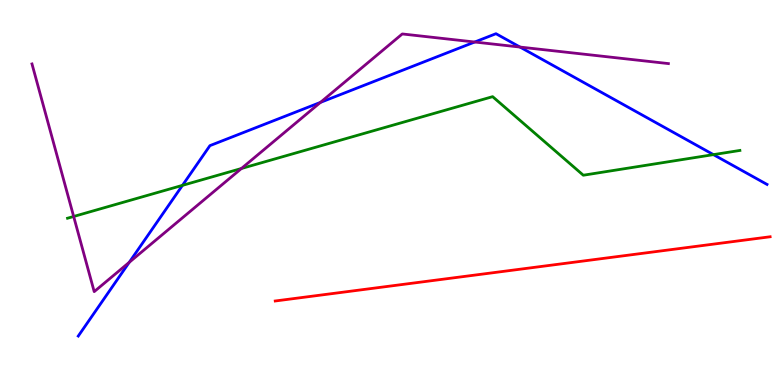[{'lines': ['blue', 'red'], 'intersections': []}, {'lines': ['green', 'red'], 'intersections': []}, {'lines': ['purple', 'red'], 'intersections': []}, {'lines': ['blue', 'green'], 'intersections': [{'x': 2.35, 'y': 5.19}, {'x': 9.21, 'y': 5.98}]}, {'lines': ['blue', 'purple'], 'intersections': [{'x': 1.67, 'y': 3.19}, {'x': 4.14, 'y': 7.34}, {'x': 6.13, 'y': 8.91}, {'x': 6.71, 'y': 8.78}]}, {'lines': ['green', 'purple'], 'intersections': [{'x': 0.951, 'y': 4.38}, {'x': 3.12, 'y': 5.62}]}]